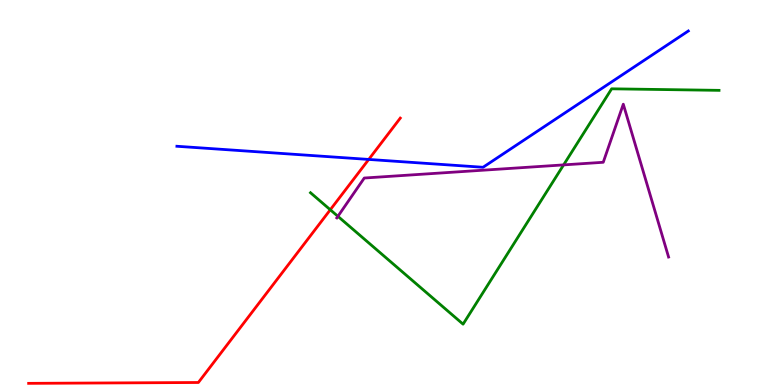[{'lines': ['blue', 'red'], 'intersections': [{'x': 4.76, 'y': 5.86}]}, {'lines': ['green', 'red'], 'intersections': [{'x': 4.26, 'y': 4.55}]}, {'lines': ['purple', 'red'], 'intersections': []}, {'lines': ['blue', 'green'], 'intersections': []}, {'lines': ['blue', 'purple'], 'intersections': []}, {'lines': ['green', 'purple'], 'intersections': [{'x': 4.36, 'y': 4.38}, {'x': 7.27, 'y': 5.72}]}]